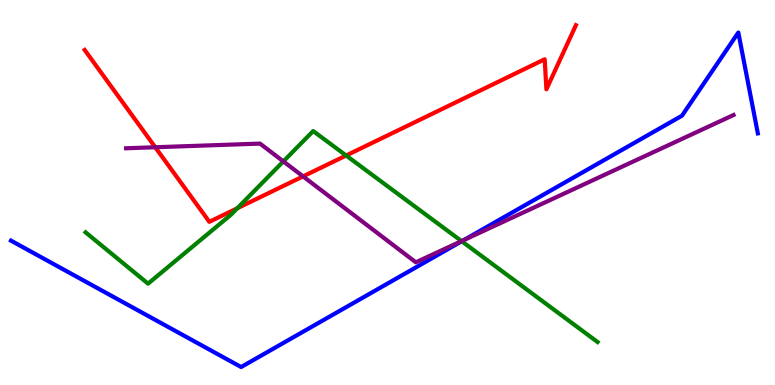[{'lines': ['blue', 'red'], 'intersections': []}, {'lines': ['green', 'red'], 'intersections': [{'x': 3.06, 'y': 4.59}, {'x': 4.47, 'y': 5.96}]}, {'lines': ['purple', 'red'], 'intersections': [{'x': 2.0, 'y': 6.18}, {'x': 3.91, 'y': 5.42}]}, {'lines': ['blue', 'green'], 'intersections': [{'x': 5.96, 'y': 3.73}]}, {'lines': ['blue', 'purple'], 'intersections': [{'x': 5.99, 'y': 3.77}]}, {'lines': ['green', 'purple'], 'intersections': [{'x': 3.66, 'y': 5.81}, {'x': 5.96, 'y': 3.74}]}]